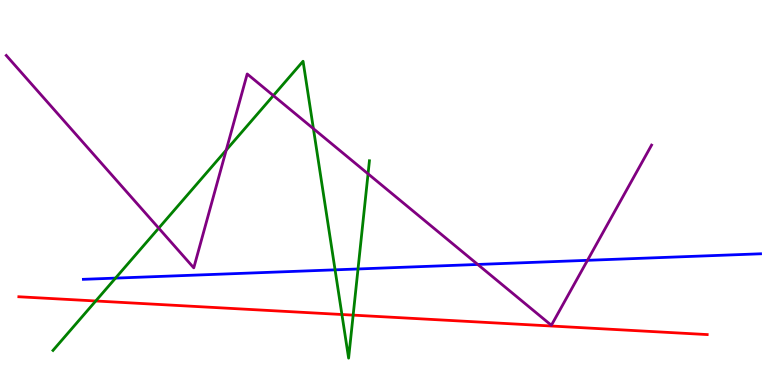[{'lines': ['blue', 'red'], 'intersections': []}, {'lines': ['green', 'red'], 'intersections': [{'x': 1.24, 'y': 2.18}, {'x': 4.41, 'y': 1.83}, {'x': 4.56, 'y': 1.81}]}, {'lines': ['purple', 'red'], 'intersections': []}, {'lines': ['blue', 'green'], 'intersections': [{'x': 1.49, 'y': 2.78}, {'x': 4.32, 'y': 2.99}, {'x': 4.62, 'y': 3.01}]}, {'lines': ['blue', 'purple'], 'intersections': [{'x': 6.16, 'y': 3.13}, {'x': 7.58, 'y': 3.24}]}, {'lines': ['green', 'purple'], 'intersections': [{'x': 2.05, 'y': 4.07}, {'x': 2.92, 'y': 6.1}, {'x': 3.53, 'y': 7.52}, {'x': 4.04, 'y': 6.66}, {'x': 4.75, 'y': 5.49}]}]